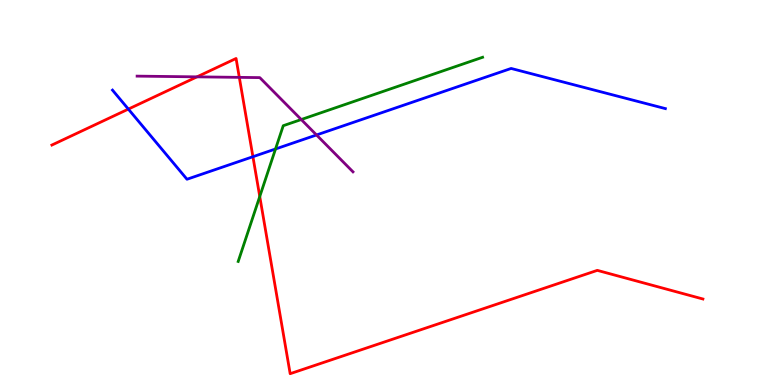[{'lines': ['blue', 'red'], 'intersections': [{'x': 1.66, 'y': 7.17}, {'x': 3.26, 'y': 5.93}]}, {'lines': ['green', 'red'], 'intersections': [{'x': 3.35, 'y': 4.9}]}, {'lines': ['purple', 'red'], 'intersections': [{'x': 2.54, 'y': 8.0}, {'x': 3.09, 'y': 7.99}]}, {'lines': ['blue', 'green'], 'intersections': [{'x': 3.56, 'y': 6.13}]}, {'lines': ['blue', 'purple'], 'intersections': [{'x': 4.08, 'y': 6.49}]}, {'lines': ['green', 'purple'], 'intersections': [{'x': 3.89, 'y': 6.9}]}]